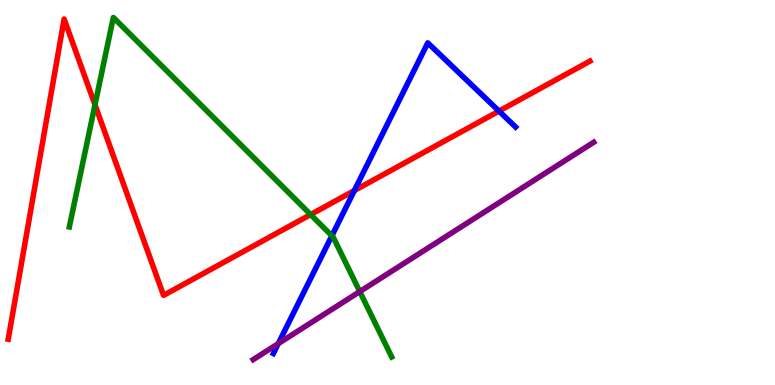[{'lines': ['blue', 'red'], 'intersections': [{'x': 4.57, 'y': 5.05}, {'x': 6.44, 'y': 7.11}]}, {'lines': ['green', 'red'], 'intersections': [{'x': 1.23, 'y': 7.28}, {'x': 4.01, 'y': 4.43}]}, {'lines': ['purple', 'red'], 'intersections': []}, {'lines': ['blue', 'green'], 'intersections': [{'x': 4.28, 'y': 3.88}]}, {'lines': ['blue', 'purple'], 'intersections': [{'x': 3.59, 'y': 1.08}]}, {'lines': ['green', 'purple'], 'intersections': [{'x': 4.64, 'y': 2.43}]}]